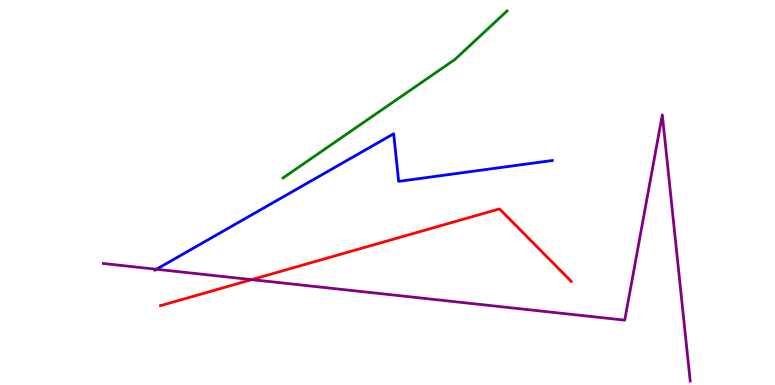[{'lines': ['blue', 'red'], 'intersections': []}, {'lines': ['green', 'red'], 'intersections': []}, {'lines': ['purple', 'red'], 'intersections': [{'x': 3.25, 'y': 2.74}]}, {'lines': ['blue', 'green'], 'intersections': []}, {'lines': ['blue', 'purple'], 'intersections': [{'x': 2.02, 'y': 3.01}]}, {'lines': ['green', 'purple'], 'intersections': []}]